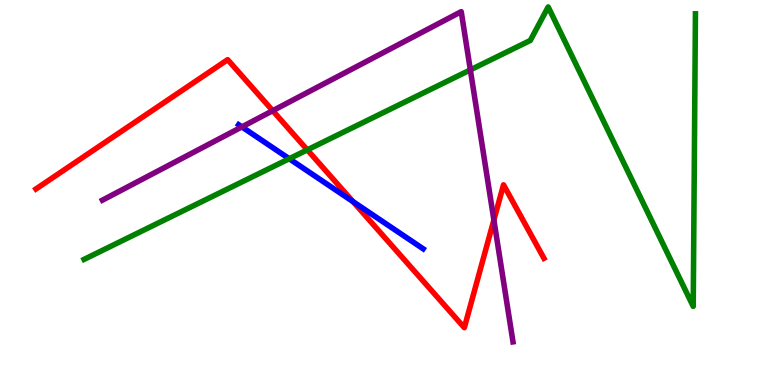[{'lines': ['blue', 'red'], 'intersections': [{'x': 4.56, 'y': 4.76}]}, {'lines': ['green', 'red'], 'intersections': [{'x': 3.97, 'y': 6.11}]}, {'lines': ['purple', 'red'], 'intersections': [{'x': 3.52, 'y': 7.12}, {'x': 6.37, 'y': 4.29}]}, {'lines': ['blue', 'green'], 'intersections': [{'x': 3.73, 'y': 5.88}]}, {'lines': ['blue', 'purple'], 'intersections': [{'x': 3.12, 'y': 6.7}]}, {'lines': ['green', 'purple'], 'intersections': [{'x': 6.07, 'y': 8.19}]}]